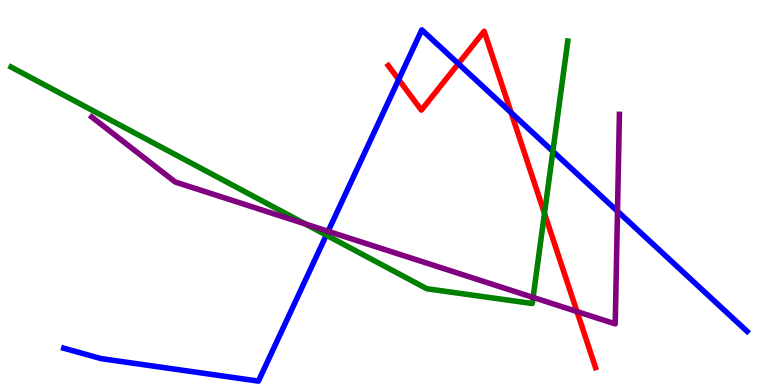[{'lines': ['blue', 'red'], 'intersections': [{'x': 5.14, 'y': 7.93}, {'x': 5.91, 'y': 8.35}, {'x': 6.6, 'y': 7.07}]}, {'lines': ['green', 'red'], 'intersections': [{'x': 7.03, 'y': 4.46}]}, {'lines': ['purple', 'red'], 'intersections': [{'x': 7.45, 'y': 1.91}]}, {'lines': ['blue', 'green'], 'intersections': [{'x': 4.21, 'y': 3.89}, {'x': 7.13, 'y': 6.07}]}, {'lines': ['blue', 'purple'], 'intersections': [{'x': 4.23, 'y': 3.99}, {'x': 7.97, 'y': 4.51}]}, {'lines': ['green', 'purple'], 'intersections': [{'x': 3.94, 'y': 4.18}, {'x': 6.88, 'y': 2.28}]}]